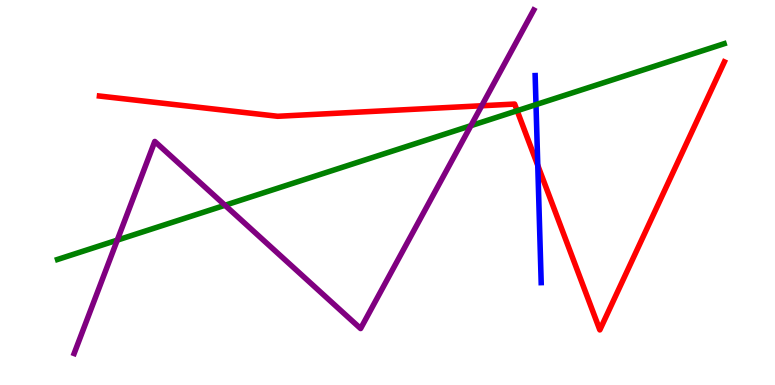[{'lines': ['blue', 'red'], 'intersections': [{'x': 6.94, 'y': 5.7}]}, {'lines': ['green', 'red'], 'intersections': [{'x': 6.67, 'y': 7.12}]}, {'lines': ['purple', 'red'], 'intersections': [{'x': 6.22, 'y': 7.25}]}, {'lines': ['blue', 'green'], 'intersections': [{'x': 6.92, 'y': 7.28}]}, {'lines': ['blue', 'purple'], 'intersections': []}, {'lines': ['green', 'purple'], 'intersections': [{'x': 1.51, 'y': 3.76}, {'x': 2.9, 'y': 4.67}, {'x': 6.08, 'y': 6.74}]}]